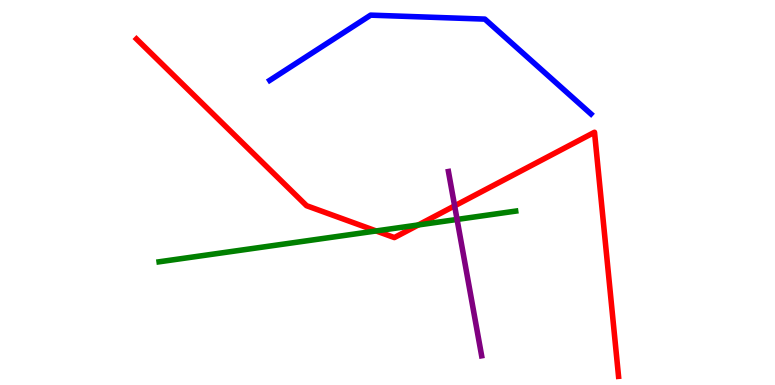[{'lines': ['blue', 'red'], 'intersections': []}, {'lines': ['green', 'red'], 'intersections': [{'x': 4.85, 'y': 4.0}, {'x': 5.4, 'y': 4.16}]}, {'lines': ['purple', 'red'], 'intersections': [{'x': 5.87, 'y': 4.65}]}, {'lines': ['blue', 'green'], 'intersections': []}, {'lines': ['blue', 'purple'], 'intersections': []}, {'lines': ['green', 'purple'], 'intersections': [{'x': 5.9, 'y': 4.3}]}]